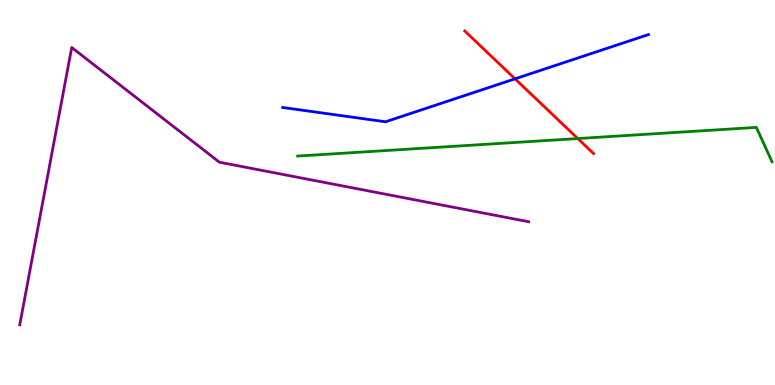[{'lines': ['blue', 'red'], 'intersections': [{'x': 6.65, 'y': 7.95}]}, {'lines': ['green', 'red'], 'intersections': [{'x': 7.46, 'y': 6.4}]}, {'lines': ['purple', 'red'], 'intersections': []}, {'lines': ['blue', 'green'], 'intersections': []}, {'lines': ['blue', 'purple'], 'intersections': []}, {'lines': ['green', 'purple'], 'intersections': []}]